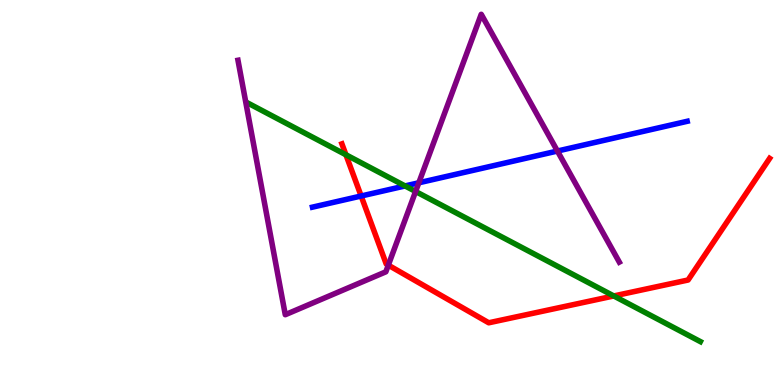[{'lines': ['blue', 'red'], 'intersections': [{'x': 4.66, 'y': 4.91}]}, {'lines': ['green', 'red'], 'intersections': [{'x': 4.46, 'y': 5.98}, {'x': 7.92, 'y': 2.31}]}, {'lines': ['purple', 'red'], 'intersections': [{'x': 5.01, 'y': 3.11}]}, {'lines': ['blue', 'green'], 'intersections': [{'x': 5.23, 'y': 5.17}]}, {'lines': ['blue', 'purple'], 'intersections': [{'x': 5.4, 'y': 5.25}, {'x': 7.19, 'y': 6.08}]}, {'lines': ['green', 'purple'], 'intersections': [{'x': 5.36, 'y': 5.03}]}]